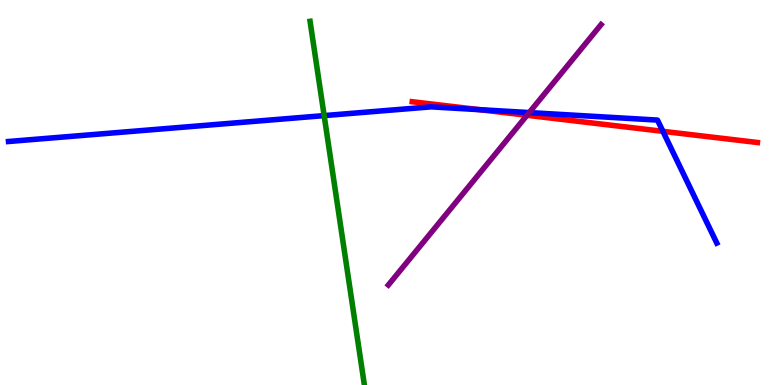[{'lines': ['blue', 'red'], 'intersections': [{'x': 6.19, 'y': 7.15}, {'x': 8.55, 'y': 6.59}]}, {'lines': ['green', 'red'], 'intersections': []}, {'lines': ['purple', 'red'], 'intersections': [{'x': 6.8, 'y': 7.01}]}, {'lines': ['blue', 'green'], 'intersections': [{'x': 4.18, 'y': 7.0}]}, {'lines': ['blue', 'purple'], 'intersections': [{'x': 6.83, 'y': 7.08}]}, {'lines': ['green', 'purple'], 'intersections': []}]